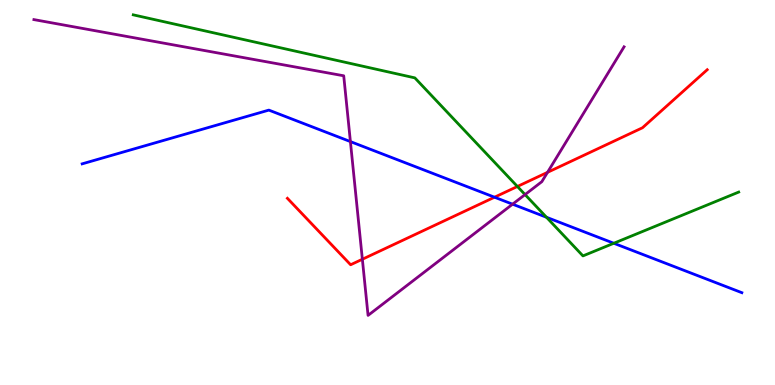[{'lines': ['blue', 'red'], 'intersections': [{'x': 6.38, 'y': 4.88}]}, {'lines': ['green', 'red'], 'intersections': [{'x': 6.68, 'y': 5.16}]}, {'lines': ['purple', 'red'], 'intersections': [{'x': 4.68, 'y': 3.27}, {'x': 7.06, 'y': 5.52}]}, {'lines': ['blue', 'green'], 'intersections': [{'x': 7.05, 'y': 4.36}, {'x': 7.92, 'y': 3.68}]}, {'lines': ['blue', 'purple'], 'intersections': [{'x': 4.52, 'y': 6.32}, {'x': 6.61, 'y': 4.7}]}, {'lines': ['green', 'purple'], 'intersections': [{'x': 6.77, 'y': 4.95}]}]